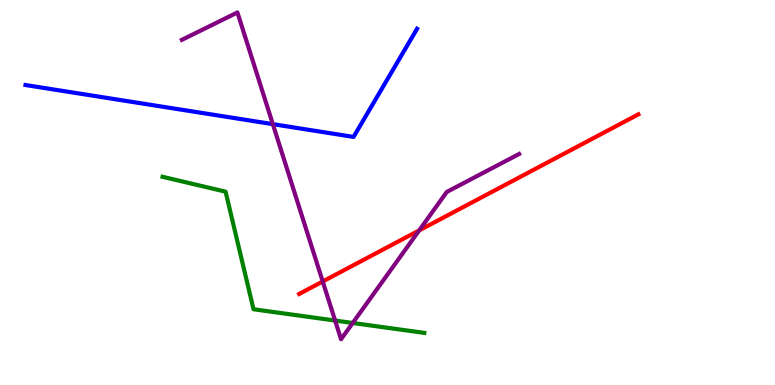[{'lines': ['blue', 'red'], 'intersections': []}, {'lines': ['green', 'red'], 'intersections': []}, {'lines': ['purple', 'red'], 'intersections': [{'x': 4.16, 'y': 2.69}, {'x': 5.41, 'y': 4.02}]}, {'lines': ['blue', 'green'], 'intersections': []}, {'lines': ['blue', 'purple'], 'intersections': [{'x': 3.52, 'y': 6.78}]}, {'lines': ['green', 'purple'], 'intersections': [{'x': 4.32, 'y': 1.67}, {'x': 4.55, 'y': 1.61}]}]